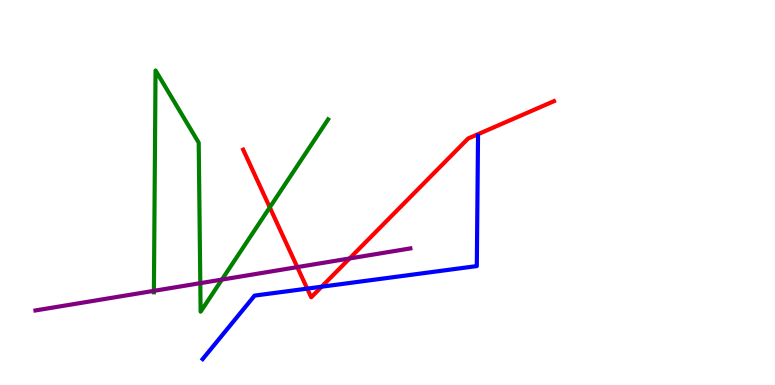[{'lines': ['blue', 'red'], 'intersections': [{'x': 3.96, 'y': 2.5}, {'x': 4.15, 'y': 2.55}]}, {'lines': ['green', 'red'], 'intersections': [{'x': 3.48, 'y': 4.61}]}, {'lines': ['purple', 'red'], 'intersections': [{'x': 3.84, 'y': 3.06}, {'x': 4.51, 'y': 3.29}]}, {'lines': ['blue', 'green'], 'intersections': []}, {'lines': ['blue', 'purple'], 'intersections': []}, {'lines': ['green', 'purple'], 'intersections': [{'x': 1.99, 'y': 2.45}, {'x': 2.58, 'y': 2.64}, {'x': 2.86, 'y': 2.74}]}]